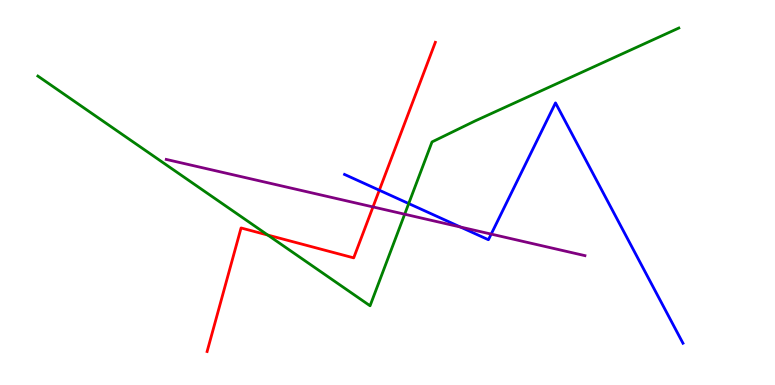[{'lines': ['blue', 'red'], 'intersections': [{'x': 4.89, 'y': 5.06}]}, {'lines': ['green', 'red'], 'intersections': [{'x': 3.46, 'y': 3.89}]}, {'lines': ['purple', 'red'], 'intersections': [{'x': 4.81, 'y': 4.63}]}, {'lines': ['blue', 'green'], 'intersections': [{'x': 5.27, 'y': 4.71}]}, {'lines': ['blue', 'purple'], 'intersections': [{'x': 5.94, 'y': 4.1}, {'x': 6.34, 'y': 3.92}]}, {'lines': ['green', 'purple'], 'intersections': [{'x': 5.22, 'y': 4.44}]}]